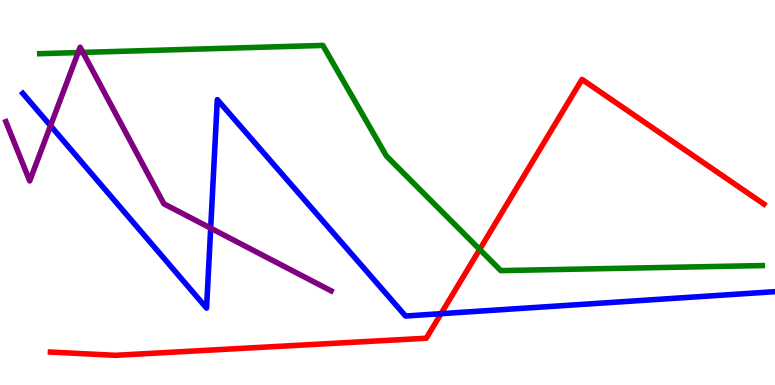[{'lines': ['blue', 'red'], 'intersections': [{'x': 5.69, 'y': 1.85}]}, {'lines': ['green', 'red'], 'intersections': [{'x': 6.19, 'y': 3.52}]}, {'lines': ['purple', 'red'], 'intersections': []}, {'lines': ['blue', 'green'], 'intersections': []}, {'lines': ['blue', 'purple'], 'intersections': [{'x': 0.652, 'y': 6.73}, {'x': 2.72, 'y': 4.07}]}, {'lines': ['green', 'purple'], 'intersections': [{'x': 1.01, 'y': 8.63}, {'x': 1.07, 'y': 8.64}]}]